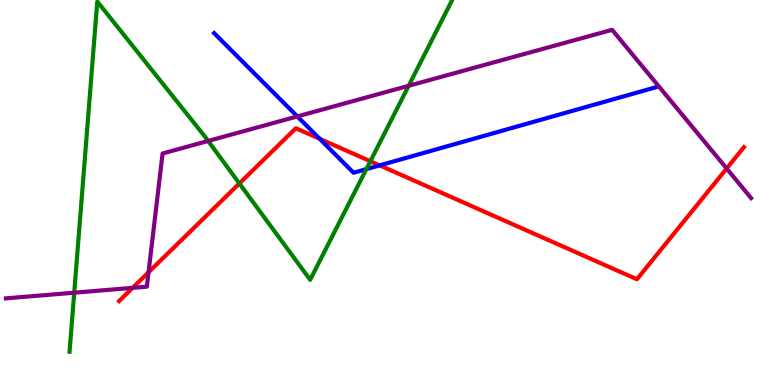[{'lines': ['blue', 'red'], 'intersections': [{'x': 4.12, 'y': 6.4}, {'x': 4.9, 'y': 5.7}]}, {'lines': ['green', 'red'], 'intersections': [{'x': 3.09, 'y': 5.23}, {'x': 4.78, 'y': 5.81}]}, {'lines': ['purple', 'red'], 'intersections': [{'x': 1.71, 'y': 2.52}, {'x': 1.92, 'y': 2.93}, {'x': 9.38, 'y': 5.62}]}, {'lines': ['blue', 'green'], 'intersections': [{'x': 4.73, 'y': 5.61}]}, {'lines': ['blue', 'purple'], 'intersections': [{'x': 3.84, 'y': 6.98}]}, {'lines': ['green', 'purple'], 'intersections': [{'x': 0.958, 'y': 2.4}, {'x': 2.69, 'y': 6.34}, {'x': 5.27, 'y': 7.77}]}]